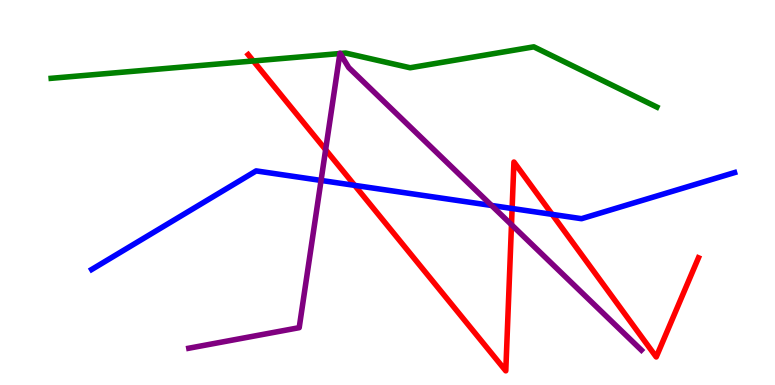[{'lines': ['blue', 'red'], 'intersections': [{'x': 4.58, 'y': 5.19}, {'x': 6.61, 'y': 4.58}, {'x': 7.12, 'y': 4.43}]}, {'lines': ['green', 'red'], 'intersections': [{'x': 3.27, 'y': 8.42}]}, {'lines': ['purple', 'red'], 'intersections': [{'x': 4.2, 'y': 6.11}, {'x': 6.6, 'y': 4.16}]}, {'lines': ['blue', 'green'], 'intersections': []}, {'lines': ['blue', 'purple'], 'intersections': [{'x': 4.14, 'y': 5.31}, {'x': 6.34, 'y': 4.66}]}, {'lines': ['green', 'purple'], 'intersections': [{'x': 4.39, 'y': 8.61}, {'x': 4.39, 'y': 8.61}]}]